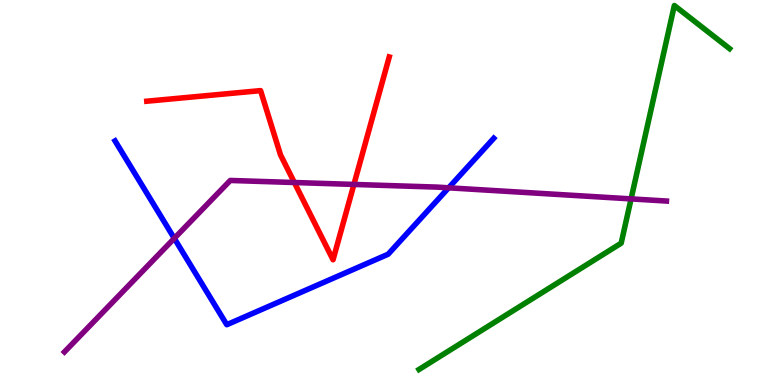[{'lines': ['blue', 'red'], 'intersections': []}, {'lines': ['green', 'red'], 'intersections': []}, {'lines': ['purple', 'red'], 'intersections': [{'x': 3.8, 'y': 5.26}, {'x': 4.57, 'y': 5.21}]}, {'lines': ['blue', 'green'], 'intersections': []}, {'lines': ['blue', 'purple'], 'intersections': [{'x': 2.25, 'y': 3.81}, {'x': 5.79, 'y': 5.12}]}, {'lines': ['green', 'purple'], 'intersections': [{'x': 8.14, 'y': 4.83}]}]